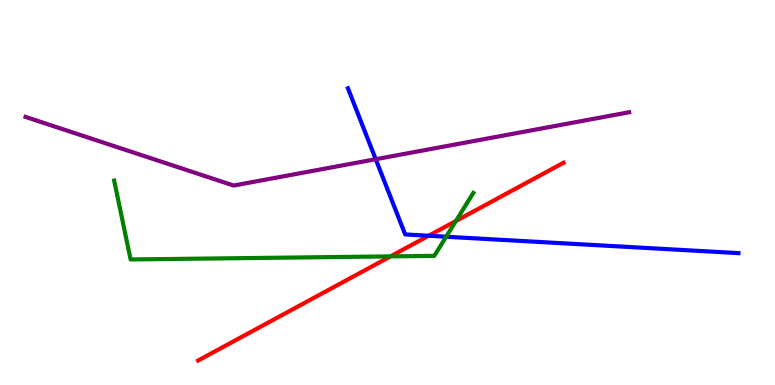[{'lines': ['blue', 'red'], 'intersections': [{'x': 5.53, 'y': 3.88}]}, {'lines': ['green', 'red'], 'intersections': [{'x': 5.04, 'y': 3.34}, {'x': 5.88, 'y': 4.26}]}, {'lines': ['purple', 'red'], 'intersections': []}, {'lines': ['blue', 'green'], 'intersections': [{'x': 5.76, 'y': 3.85}]}, {'lines': ['blue', 'purple'], 'intersections': [{'x': 4.85, 'y': 5.86}]}, {'lines': ['green', 'purple'], 'intersections': []}]